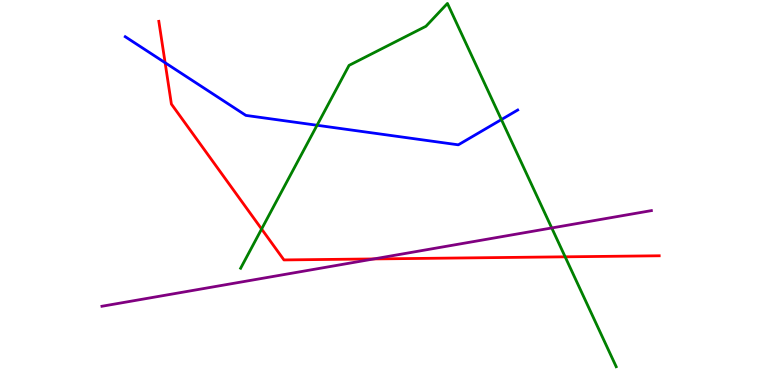[{'lines': ['blue', 'red'], 'intersections': [{'x': 2.13, 'y': 8.37}]}, {'lines': ['green', 'red'], 'intersections': [{'x': 3.38, 'y': 4.05}, {'x': 7.29, 'y': 3.33}]}, {'lines': ['purple', 'red'], 'intersections': [{'x': 4.82, 'y': 3.27}]}, {'lines': ['blue', 'green'], 'intersections': [{'x': 4.09, 'y': 6.75}, {'x': 6.47, 'y': 6.89}]}, {'lines': ['blue', 'purple'], 'intersections': []}, {'lines': ['green', 'purple'], 'intersections': [{'x': 7.12, 'y': 4.08}]}]